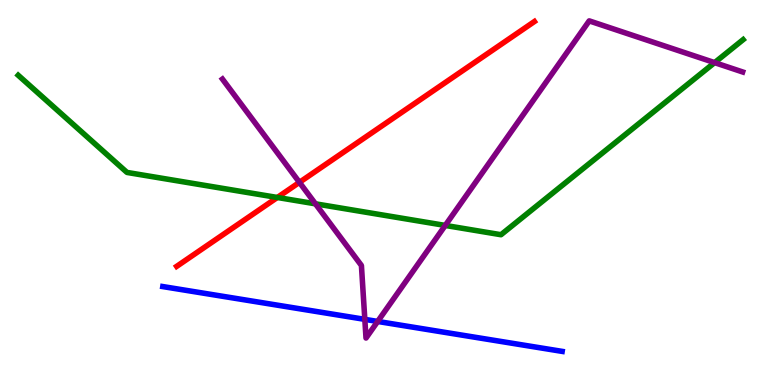[{'lines': ['blue', 'red'], 'intersections': []}, {'lines': ['green', 'red'], 'intersections': [{'x': 3.58, 'y': 4.87}]}, {'lines': ['purple', 'red'], 'intersections': [{'x': 3.86, 'y': 5.26}]}, {'lines': ['blue', 'green'], 'intersections': []}, {'lines': ['blue', 'purple'], 'intersections': [{'x': 4.71, 'y': 1.7}, {'x': 4.87, 'y': 1.65}]}, {'lines': ['green', 'purple'], 'intersections': [{'x': 4.07, 'y': 4.71}, {'x': 5.75, 'y': 4.14}, {'x': 9.22, 'y': 8.37}]}]